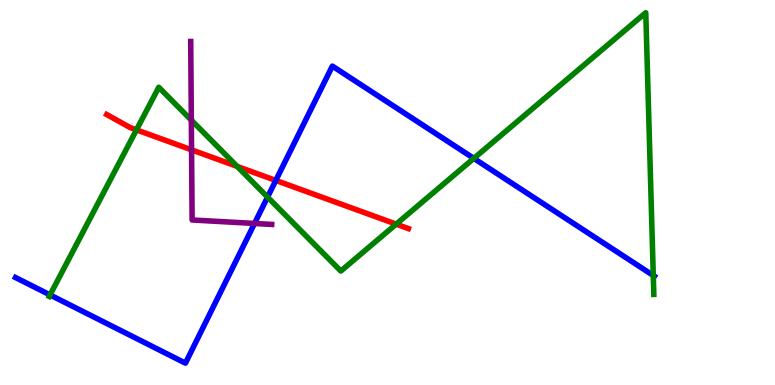[{'lines': ['blue', 'red'], 'intersections': [{'x': 3.56, 'y': 5.31}]}, {'lines': ['green', 'red'], 'intersections': [{'x': 1.76, 'y': 6.63}, {'x': 3.06, 'y': 5.68}, {'x': 5.11, 'y': 4.18}]}, {'lines': ['purple', 'red'], 'intersections': [{'x': 2.47, 'y': 6.11}]}, {'lines': ['blue', 'green'], 'intersections': [{'x': 0.646, 'y': 2.34}, {'x': 3.45, 'y': 4.88}, {'x': 6.11, 'y': 5.89}, {'x': 8.43, 'y': 2.84}]}, {'lines': ['blue', 'purple'], 'intersections': [{'x': 3.28, 'y': 4.2}]}, {'lines': ['green', 'purple'], 'intersections': [{'x': 2.47, 'y': 6.88}]}]